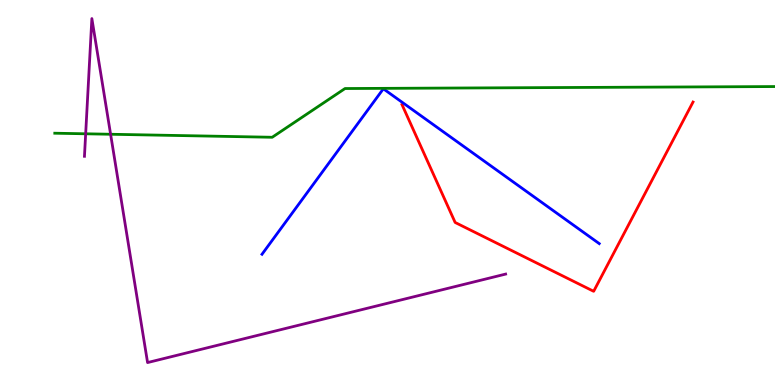[{'lines': ['blue', 'red'], 'intersections': []}, {'lines': ['green', 'red'], 'intersections': []}, {'lines': ['purple', 'red'], 'intersections': []}, {'lines': ['blue', 'green'], 'intersections': []}, {'lines': ['blue', 'purple'], 'intersections': []}, {'lines': ['green', 'purple'], 'intersections': [{'x': 1.11, 'y': 6.52}, {'x': 1.43, 'y': 6.51}]}]